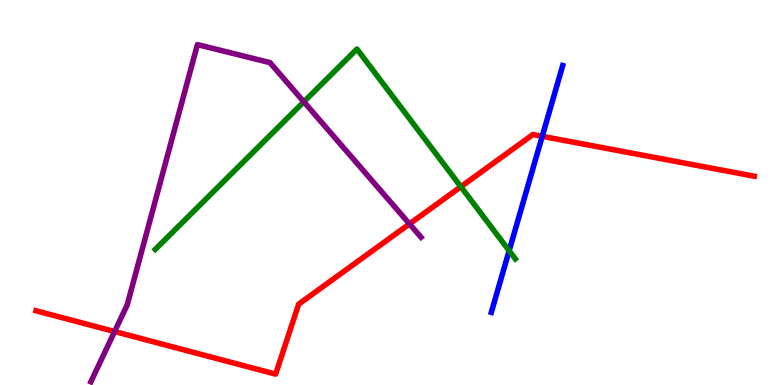[{'lines': ['blue', 'red'], 'intersections': [{'x': 7.0, 'y': 6.46}]}, {'lines': ['green', 'red'], 'intersections': [{'x': 5.95, 'y': 5.15}]}, {'lines': ['purple', 'red'], 'intersections': [{'x': 1.48, 'y': 1.39}, {'x': 5.28, 'y': 4.18}]}, {'lines': ['blue', 'green'], 'intersections': [{'x': 6.57, 'y': 3.49}]}, {'lines': ['blue', 'purple'], 'intersections': []}, {'lines': ['green', 'purple'], 'intersections': [{'x': 3.92, 'y': 7.36}]}]